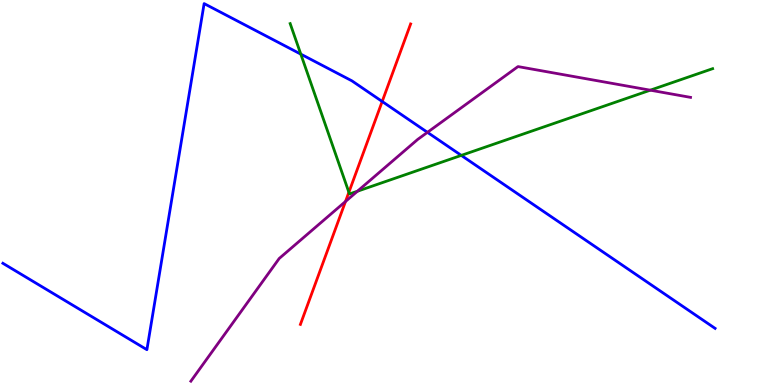[{'lines': ['blue', 'red'], 'intersections': [{'x': 4.93, 'y': 7.36}]}, {'lines': ['green', 'red'], 'intersections': [{'x': 4.5, 'y': 5.01}]}, {'lines': ['purple', 'red'], 'intersections': [{'x': 4.46, 'y': 4.77}]}, {'lines': ['blue', 'green'], 'intersections': [{'x': 3.88, 'y': 8.59}, {'x': 5.95, 'y': 5.96}]}, {'lines': ['blue', 'purple'], 'intersections': [{'x': 5.52, 'y': 6.56}]}, {'lines': ['green', 'purple'], 'intersections': [{'x': 4.61, 'y': 5.03}, {'x': 8.39, 'y': 7.66}]}]